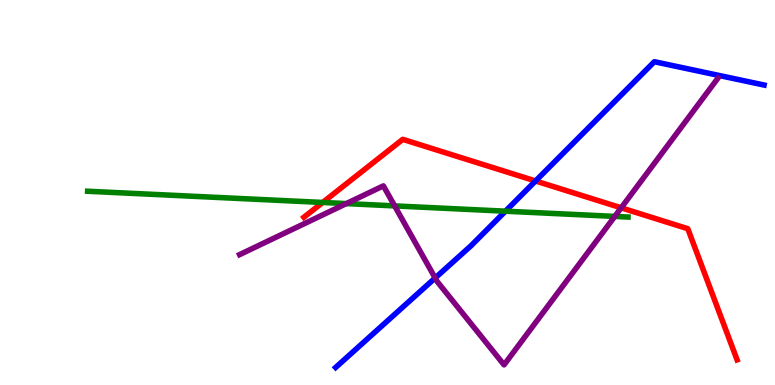[{'lines': ['blue', 'red'], 'intersections': [{'x': 6.91, 'y': 5.3}]}, {'lines': ['green', 'red'], 'intersections': [{'x': 4.16, 'y': 4.74}]}, {'lines': ['purple', 'red'], 'intersections': [{'x': 8.02, 'y': 4.6}]}, {'lines': ['blue', 'green'], 'intersections': [{'x': 6.52, 'y': 4.51}]}, {'lines': ['blue', 'purple'], 'intersections': [{'x': 5.62, 'y': 2.78}]}, {'lines': ['green', 'purple'], 'intersections': [{'x': 4.47, 'y': 4.71}, {'x': 5.09, 'y': 4.65}, {'x': 7.93, 'y': 4.38}]}]